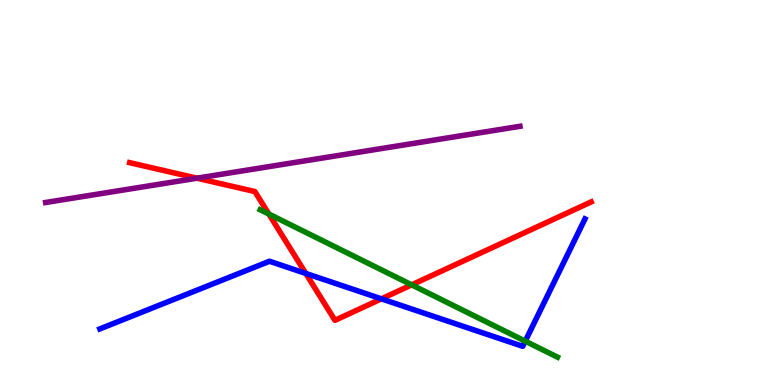[{'lines': ['blue', 'red'], 'intersections': [{'x': 3.95, 'y': 2.9}, {'x': 4.92, 'y': 2.24}]}, {'lines': ['green', 'red'], 'intersections': [{'x': 3.47, 'y': 4.44}, {'x': 5.31, 'y': 2.6}]}, {'lines': ['purple', 'red'], 'intersections': [{'x': 2.54, 'y': 5.37}]}, {'lines': ['blue', 'green'], 'intersections': [{'x': 6.78, 'y': 1.14}]}, {'lines': ['blue', 'purple'], 'intersections': []}, {'lines': ['green', 'purple'], 'intersections': []}]